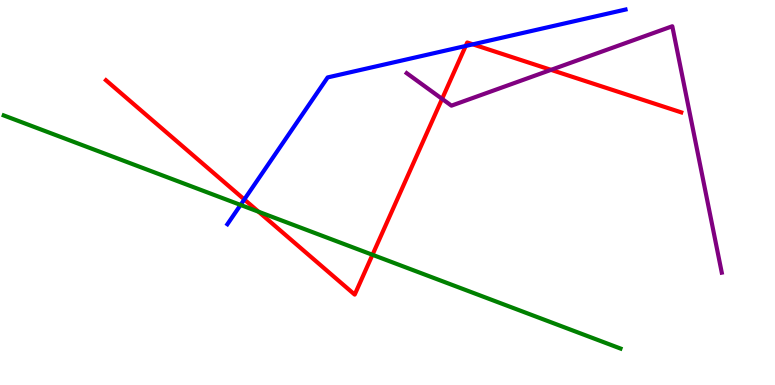[{'lines': ['blue', 'red'], 'intersections': [{'x': 3.15, 'y': 4.82}, {'x': 6.01, 'y': 8.81}, {'x': 6.1, 'y': 8.85}]}, {'lines': ['green', 'red'], 'intersections': [{'x': 3.34, 'y': 4.5}, {'x': 4.81, 'y': 3.38}]}, {'lines': ['purple', 'red'], 'intersections': [{'x': 5.7, 'y': 7.43}, {'x': 7.11, 'y': 8.19}]}, {'lines': ['blue', 'green'], 'intersections': [{'x': 3.1, 'y': 4.68}]}, {'lines': ['blue', 'purple'], 'intersections': []}, {'lines': ['green', 'purple'], 'intersections': []}]